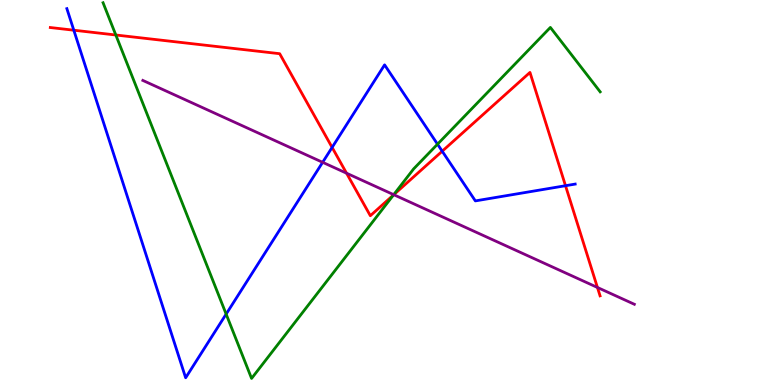[{'lines': ['blue', 'red'], 'intersections': [{'x': 0.952, 'y': 9.22}, {'x': 4.29, 'y': 6.17}, {'x': 5.71, 'y': 6.07}, {'x': 7.3, 'y': 5.18}]}, {'lines': ['green', 'red'], 'intersections': [{'x': 1.49, 'y': 9.09}, {'x': 5.08, 'y': 4.94}]}, {'lines': ['purple', 'red'], 'intersections': [{'x': 4.47, 'y': 5.5}, {'x': 5.08, 'y': 4.94}, {'x': 7.71, 'y': 2.53}]}, {'lines': ['blue', 'green'], 'intersections': [{'x': 2.92, 'y': 1.84}, {'x': 5.65, 'y': 6.25}]}, {'lines': ['blue', 'purple'], 'intersections': [{'x': 4.16, 'y': 5.78}]}, {'lines': ['green', 'purple'], 'intersections': [{'x': 5.08, 'y': 4.94}]}]